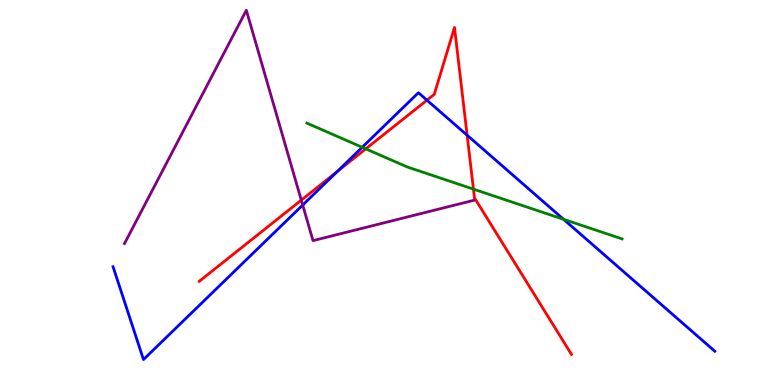[{'lines': ['blue', 'red'], 'intersections': [{'x': 4.35, 'y': 5.54}, {'x': 5.51, 'y': 7.4}, {'x': 6.03, 'y': 6.49}]}, {'lines': ['green', 'red'], 'intersections': [{'x': 4.72, 'y': 6.13}, {'x': 6.11, 'y': 5.09}]}, {'lines': ['purple', 'red'], 'intersections': [{'x': 3.89, 'y': 4.8}]}, {'lines': ['blue', 'green'], 'intersections': [{'x': 4.67, 'y': 6.17}, {'x': 7.27, 'y': 4.3}]}, {'lines': ['blue', 'purple'], 'intersections': [{'x': 3.91, 'y': 4.67}]}, {'lines': ['green', 'purple'], 'intersections': []}]